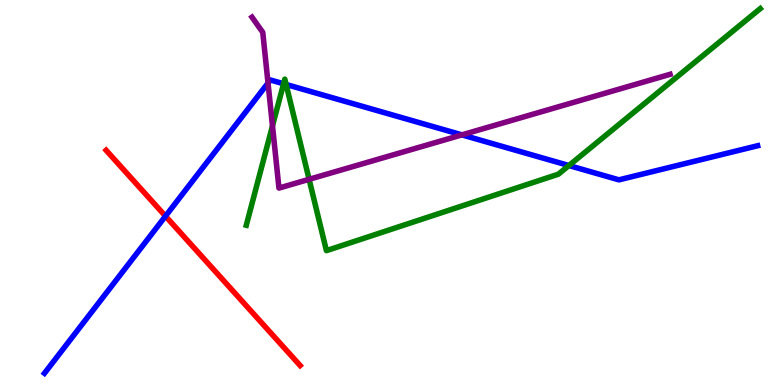[{'lines': ['blue', 'red'], 'intersections': [{'x': 2.14, 'y': 4.39}]}, {'lines': ['green', 'red'], 'intersections': []}, {'lines': ['purple', 'red'], 'intersections': []}, {'lines': ['blue', 'green'], 'intersections': [{'x': 3.66, 'y': 7.82}, {'x': 3.69, 'y': 7.81}, {'x': 7.34, 'y': 5.7}]}, {'lines': ['blue', 'purple'], 'intersections': [{'x': 3.46, 'y': 7.84}, {'x': 5.96, 'y': 6.5}]}, {'lines': ['green', 'purple'], 'intersections': [{'x': 3.52, 'y': 6.73}, {'x': 3.99, 'y': 5.34}]}]